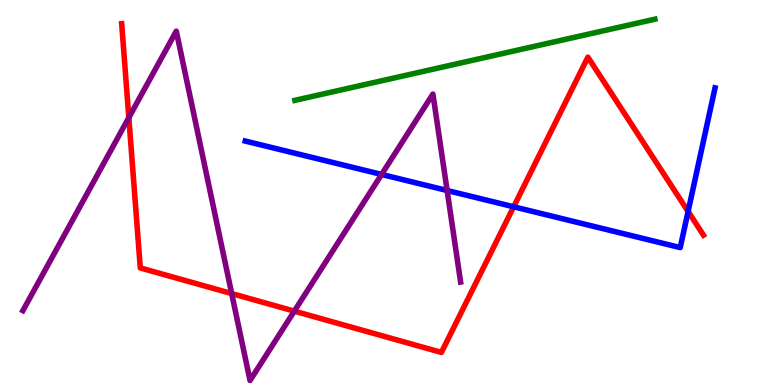[{'lines': ['blue', 'red'], 'intersections': [{'x': 6.63, 'y': 4.63}, {'x': 8.88, 'y': 4.51}]}, {'lines': ['green', 'red'], 'intersections': []}, {'lines': ['purple', 'red'], 'intersections': [{'x': 1.66, 'y': 6.95}, {'x': 2.99, 'y': 2.37}, {'x': 3.8, 'y': 1.92}]}, {'lines': ['blue', 'green'], 'intersections': []}, {'lines': ['blue', 'purple'], 'intersections': [{'x': 4.92, 'y': 5.47}, {'x': 5.77, 'y': 5.05}]}, {'lines': ['green', 'purple'], 'intersections': []}]